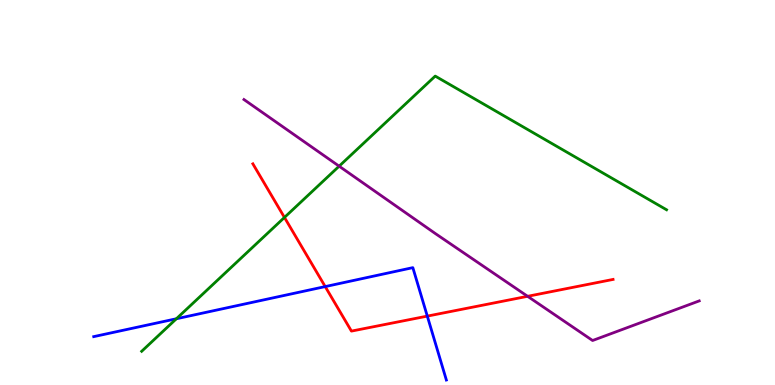[{'lines': ['blue', 'red'], 'intersections': [{'x': 4.2, 'y': 2.56}, {'x': 5.51, 'y': 1.79}]}, {'lines': ['green', 'red'], 'intersections': [{'x': 3.67, 'y': 4.35}]}, {'lines': ['purple', 'red'], 'intersections': [{'x': 6.81, 'y': 2.3}]}, {'lines': ['blue', 'green'], 'intersections': [{'x': 2.28, 'y': 1.72}]}, {'lines': ['blue', 'purple'], 'intersections': []}, {'lines': ['green', 'purple'], 'intersections': [{'x': 4.38, 'y': 5.68}]}]